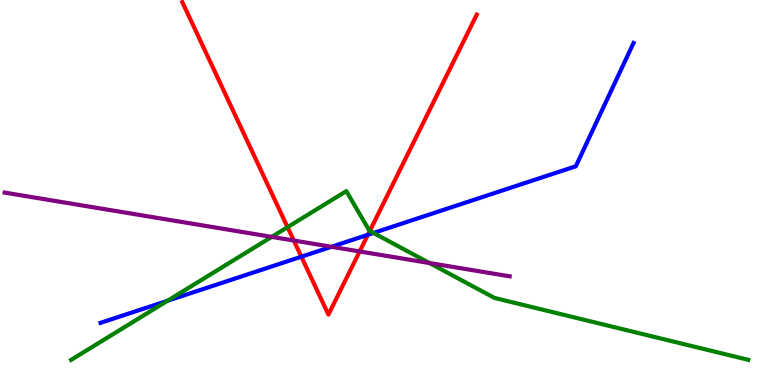[{'lines': ['blue', 'red'], 'intersections': [{'x': 3.89, 'y': 3.33}, {'x': 4.75, 'y': 3.9}]}, {'lines': ['green', 'red'], 'intersections': [{'x': 3.71, 'y': 4.1}, {'x': 4.77, 'y': 4.0}]}, {'lines': ['purple', 'red'], 'intersections': [{'x': 3.79, 'y': 3.75}, {'x': 4.64, 'y': 3.47}]}, {'lines': ['blue', 'green'], 'intersections': [{'x': 2.16, 'y': 2.19}, {'x': 4.82, 'y': 3.95}]}, {'lines': ['blue', 'purple'], 'intersections': [{'x': 4.28, 'y': 3.59}]}, {'lines': ['green', 'purple'], 'intersections': [{'x': 3.51, 'y': 3.85}, {'x': 5.54, 'y': 3.17}]}]